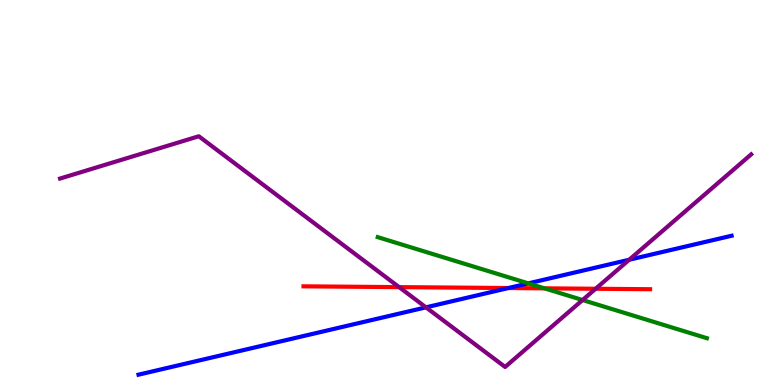[{'lines': ['blue', 'red'], 'intersections': [{'x': 6.56, 'y': 2.52}]}, {'lines': ['green', 'red'], 'intersections': [{'x': 7.03, 'y': 2.51}]}, {'lines': ['purple', 'red'], 'intersections': [{'x': 5.15, 'y': 2.54}, {'x': 7.69, 'y': 2.5}]}, {'lines': ['blue', 'green'], 'intersections': [{'x': 6.82, 'y': 2.64}]}, {'lines': ['blue', 'purple'], 'intersections': [{'x': 5.5, 'y': 2.02}, {'x': 8.12, 'y': 3.25}]}, {'lines': ['green', 'purple'], 'intersections': [{'x': 7.52, 'y': 2.21}]}]